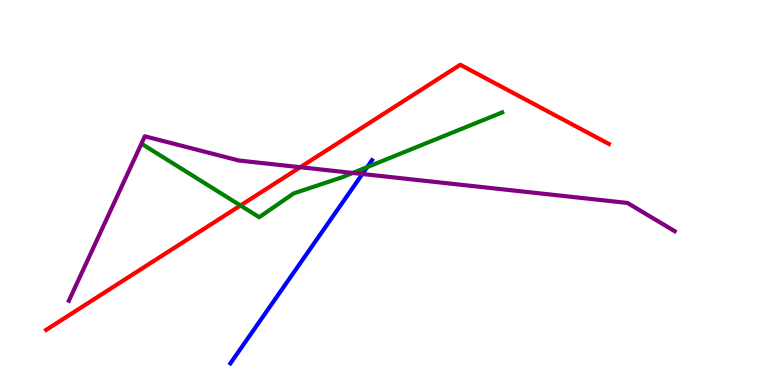[{'lines': ['blue', 'red'], 'intersections': []}, {'lines': ['green', 'red'], 'intersections': [{'x': 3.1, 'y': 4.66}]}, {'lines': ['purple', 'red'], 'intersections': [{'x': 3.87, 'y': 5.66}]}, {'lines': ['blue', 'green'], 'intersections': [{'x': 4.74, 'y': 5.66}]}, {'lines': ['blue', 'purple'], 'intersections': [{'x': 4.68, 'y': 5.48}]}, {'lines': ['green', 'purple'], 'intersections': [{'x': 4.55, 'y': 5.51}]}]